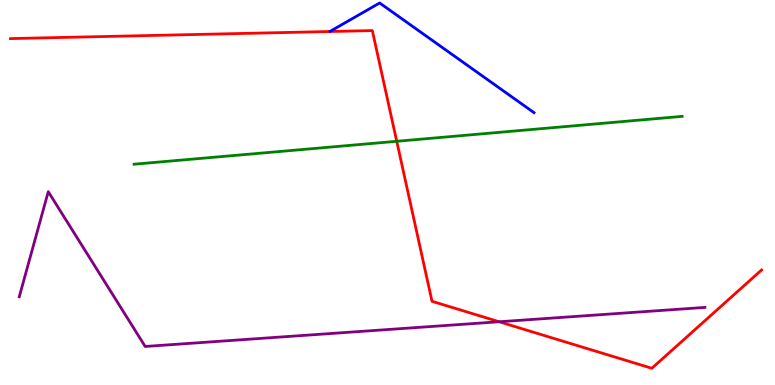[{'lines': ['blue', 'red'], 'intersections': []}, {'lines': ['green', 'red'], 'intersections': [{'x': 5.12, 'y': 6.33}]}, {'lines': ['purple', 'red'], 'intersections': [{'x': 6.44, 'y': 1.64}]}, {'lines': ['blue', 'green'], 'intersections': []}, {'lines': ['blue', 'purple'], 'intersections': []}, {'lines': ['green', 'purple'], 'intersections': []}]